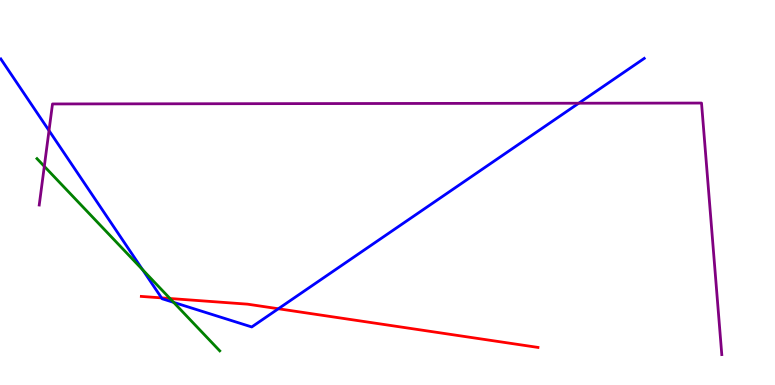[{'lines': ['blue', 'red'], 'intersections': [{'x': 2.08, 'y': 2.26}, {'x': 3.59, 'y': 1.98}]}, {'lines': ['green', 'red'], 'intersections': [{'x': 2.19, 'y': 2.25}]}, {'lines': ['purple', 'red'], 'intersections': []}, {'lines': ['blue', 'green'], 'intersections': [{'x': 1.84, 'y': 2.99}, {'x': 2.24, 'y': 2.15}]}, {'lines': ['blue', 'purple'], 'intersections': [{'x': 0.632, 'y': 6.61}, {'x': 7.47, 'y': 7.32}]}, {'lines': ['green', 'purple'], 'intersections': [{'x': 0.572, 'y': 5.68}]}]